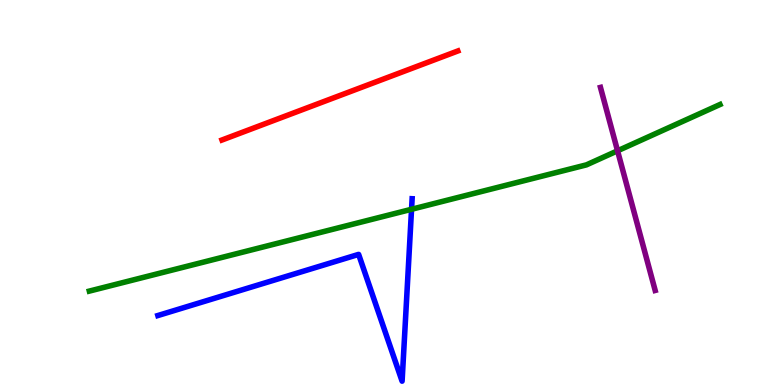[{'lines': ['blue', 'red'], 'intersections': []}, {'lines': ['green', 'red'], 'intersections': []}, {'lines': ['purple', 'red'], 'intersections': []}, {'lines': ['blue', 'green'], 'intersections': [{'x': 5.31, 'y': 4.56}]}, {'lines': ['blue', 'purple'], 'intersections': []}, {'lines': ['green', 'purple'], 'intersections': [{'x': 7.97, 'y': 6.08}]}]